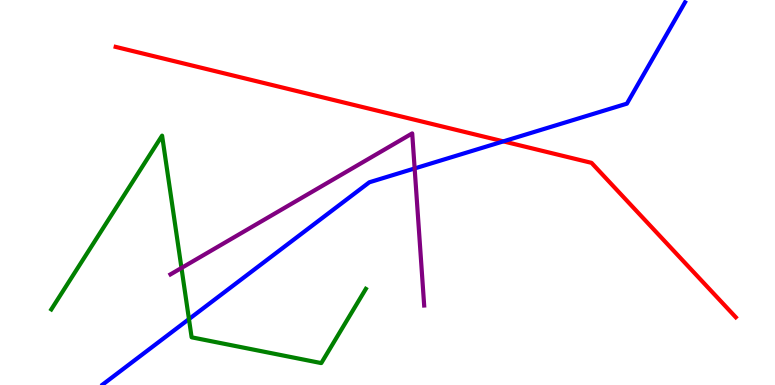[{'lines': ['blue', 'red'], 'intersections': [{'x': 6.49, 'y': 6.33}]}, {'lines': ['green', 'red'], 'intersections': []}, {'lines': ['purple', 'red'], 'intersections': []}, {'lines': ['blue', 'green'], 'intersections': [{'x': 2.44, 'y': 1.71}]}, {'lines': ['blue', 'purple'], 'intersections': [{'x': 5.35, 'y': 5.62}]}, {'lines': ['green', 'purple'], 'intersections': [{'x': 2.34, 'y': 3.04}]}]